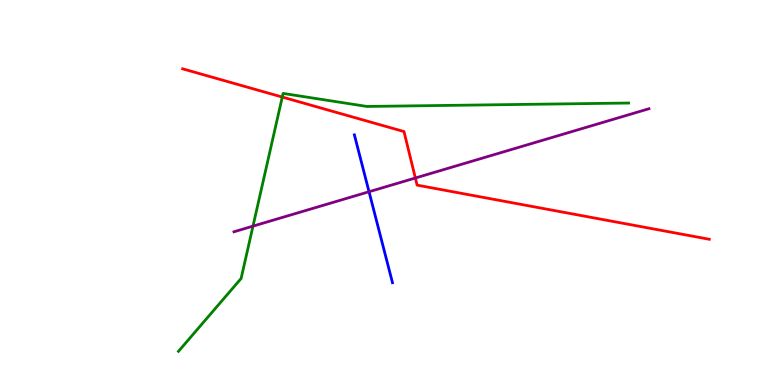[{'lines': ['blue', 'red'], 'intersections': []}, {'lines': ['green', 'red'], 'intersections': [{'x': 3.64, 'y': 7.48}]}, {'lines': ['purple', 'red'], 'intersections': [{'x': 5.36, 'y': 5.38}]}, {'lines': ['blue', 'green'], 'intersections': []}, {'lines': ['blue', 'purple'], 'intersections': [{'x': 4.76, 'y': 5.02}]}, {'lines': ['green', 'purple'], 'intersections': [{'x': 3.26, 'y': 4.13}]}]